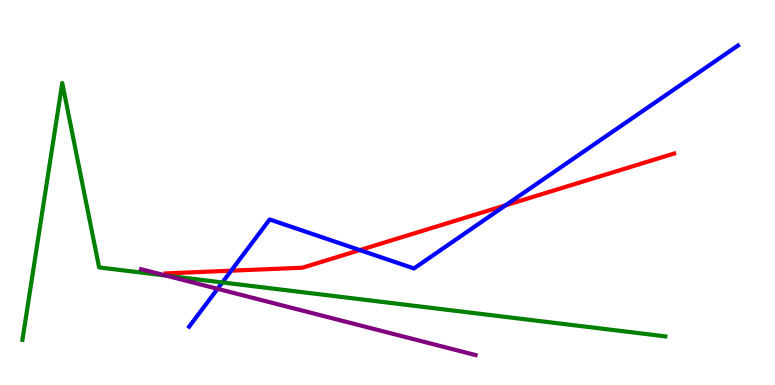[{'lines': ['blue', 'red'], 'intersections': [{'x': 2.98, 'y': 2.97}, {'x': 4.64, 'y': 3.5}, {'x': 6.52, 'y': 4.67}]}, {'lines': ['green', 'red'], 'intersections': []}, {'lines': ['purple', 'red'], 'intersections': []}, {'lines': ['blue', 'green'], 'intersections': [{'x': 2.87, 'y': 2.66}]}, {'lines': ['blue', 'purple'], 'intersections': [{'x': 2.81, 'y': 2.5}]}, {'lines': ['green', 'purple'], 'intersections': [{'x': 2.14, 'y': 2.84}]}]